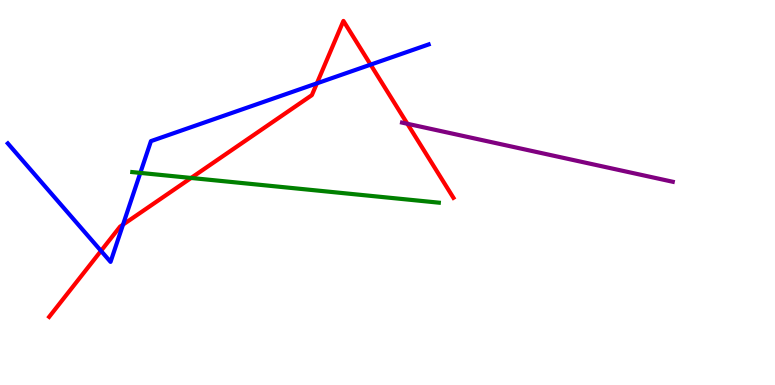[{'lines': ['blue', 'red'], 'intersections': [{'x': 1.3, 'y': 3.48}, {'x': 1.59, 'y': 4.17}, {'x': 4.09, 'y': 7.84}, {'x': 4.78, 'y': 8.32}]}, {'lines': ['green', 'red'], 'intersections': [{'x': 2.47, 'y': 5.38}]}, {'lines': ['purple', 'red'], 'intersections': [{'x': 5.26, 'y': 6.79}]}, {'lines': ['blue', 'green'], 'intersections': [{'x': 1.81, 'y': 5.51}]}, {'lines': ['blue', 'purple'], 'intersections': []}, {'lines': ['green', 'purple'], 'intersections': []}]